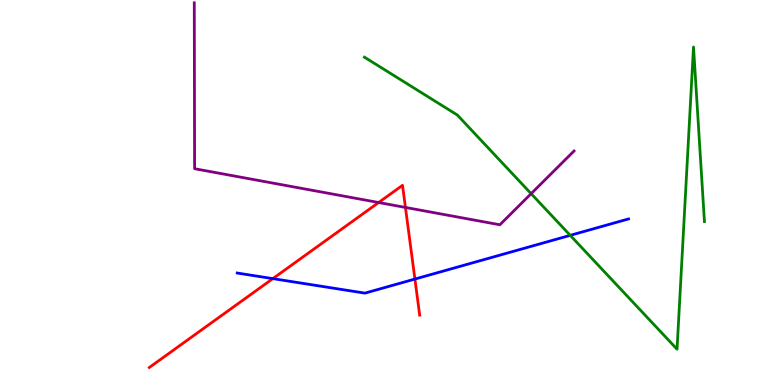[{'lines': ['blue', 'red'], 'intersections': [{'x': 3.52, 'y': 2.76}, {'x': 5.35, 'y': 2.75}]}, {'lines': ['green', 'red'], 'intersections': []}, {'lines': ['purple', 'red'], 'intersections': [{'x': 4.89, 'y': 4.74}, {'x': 5.23, 'y': 4.61}]}, {'lines': ['blue', 'green'], 'intersections': [{'x': 7.36, 'y': 3.89}]}, {'lines': ['blue', 'purple'], 'intersections': []}, {'lines': ['green', 'purple'], 'intersections': [{'x': 6.85, 'y': 4.97}]}]